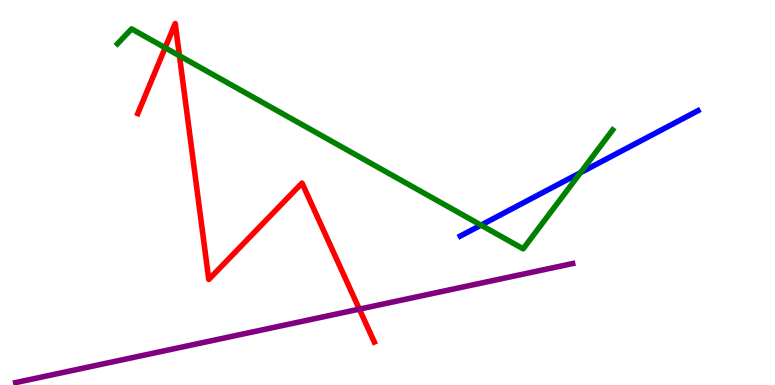[{'lines': ['blue', 'red'], 'intersections': []}, {'lines': ['green', 'red'], 'intersections': [{'x': 2.13, 'y': 8.76}, {'x': 2.32, 'y': 8.55}]}, {'lines': ['purple', 'red'], 'intersections': [{'x': 4.64, 'y': 1.97}]}, {'lines': ['blue', 'green'], 'intersections': [{'x': 6.21, 'y': 4.15}, {'x': 7.49, 'y': 5.51}]}, {'lines': ['blue', 'purple'], 'intersections': []}, {'lines': ['green', 'purple'], 'intersections': []}]